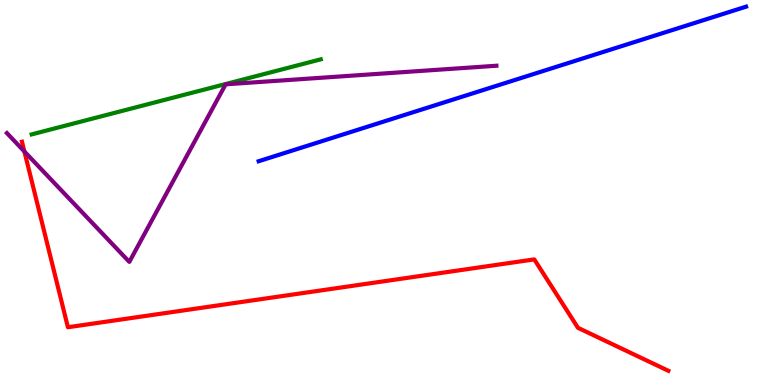[{'lines': ['blue', 'red'], 'intersections': []}, {'lines': ['green', 'red'], 'intersections': []}, {'lines': ['purple', 'red'], 'intersections': [{'x': 0.315, 'y': 6.07}]}, {'lines': ['blue', 'green'], 'intersections': []}, {'lines': ['blue', 'purple'], 'intersections': []}, {'lines': ['green', 'purple'], 'intersections': []}]